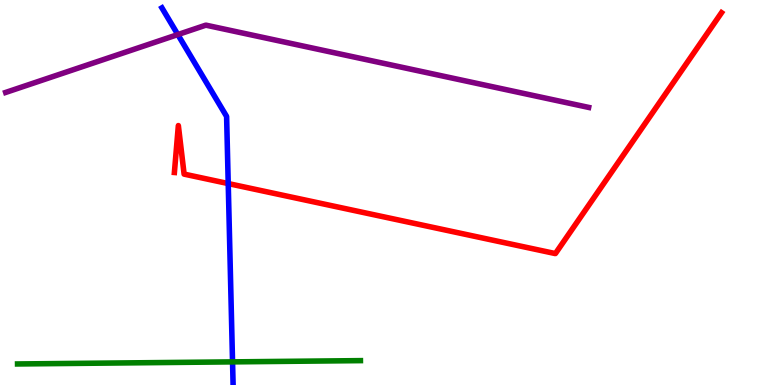[{'lines': ['blue', 'red'], 'intersections': [{'x': 2.94, 'y': 5.23}]}, {'lines': ['green', 'red'], 'intersections': []}, {'lines': ['purple', 'red'], 'intersections': []}, {'lines': ['blue', 'green'], 'intersections': [{'x': 3.0, 'y': 0.601}]}, {'lines': ['blue', 'purple'], 'intersections': [{'x': 2.29, 'y': 9.1}]}, {'lines': ['green', 'purple'], 'intersections': []}]